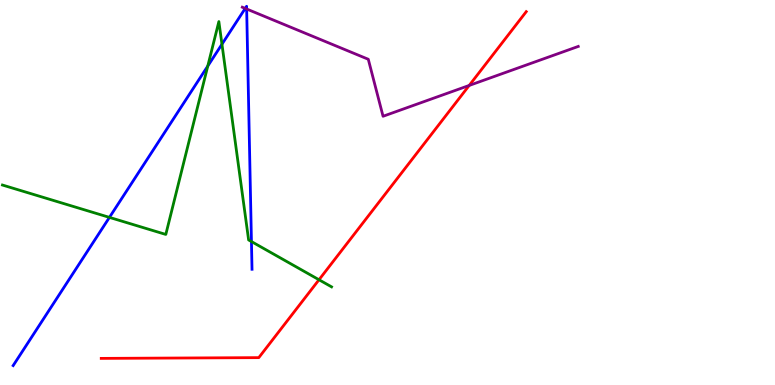[{'lines': ['blue', 'red'], 'intersections': []}, {'lines': ['green', 'red'], 'intersections': [{'x': 4.12, 'y': 2.73}]}, {'lines': ['purple', 'red'], 'intersections': [{'x': 6.05, 'y': 7.78}]}, {'lines': ['blue', 'green'], 'intersections': [{'x': 1.41, 'y': 4.35}, {'x': 2.68, 'y': 8.28}, {'x': 2.86, 'y': 8.85}, {'x': 3.24, 'y': 3.73}]}, {'lines': ['blue', 'purple'], 'intersections': [{'x': 3.16, 'y': 9.78}, {'x': 3.18, 'y': 9.77}]}, {'lines': ['green', 'purple'], 'intersections': []}]